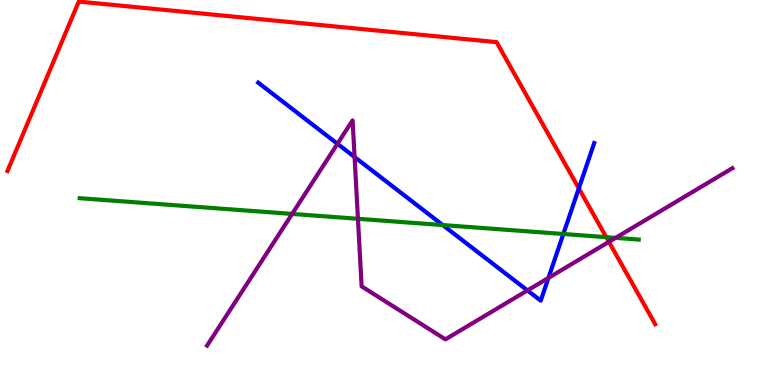[{'lines': ['blue', 'red'], 'intersections': [{'x': 7.47, 'y': 5.11}]}, {'lines': ['green', 'red'], 'intersections': [{'x': 7.82, 'y': 3.84}]}, {'lines': ['purple', 'red'], 'intersections': [{'x': 7.86, 'y': 3.72}]}, {'lines': ['blue', 'green'], 'intersections': [{'x': 5.71, 'y': 4.15}, {'x': 7.27, 'y': 3.92}]}, {'lines': ['blue', 'purple'], 'intersections': [{'x': 4.35, 'y': 6.27}, {'x': 4.58, 'y': 5.92}, {'x': 6.81, 'y': 2.46}, {'x': 7.08, 'y': 2.78}]}, {'lines': ['green', 'purple'], 'intersections': [{'x': 3.77, 'y': 4.44}, {'x': 4.62, 'y': 4.32}, {'x': 7.94, 'y': 3.82}]}]